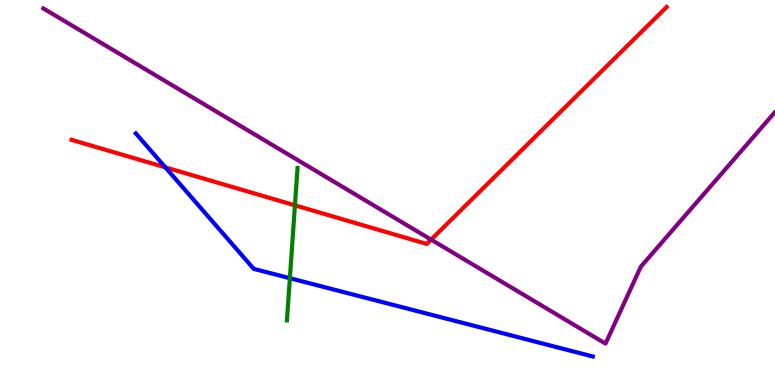[{'lines': ['blue', 'red'], 'intersections': [{'x': 2.13, 'y': 5.65}]}, {'lines': ['green', 'red'], 'intersections': [{'x': 3.81, 'y': 4.67}]}, {'lines': ['purple', 'red'], 'intersections': [{'x': 5.56, 'y': 3.78}]}, {'lines': ['blue', 'green'], 'intersections': [{'x': 3.74, 'y': 2.77}]}, {'lines': ['blue', 'purple'], 'intersections': []}, {'lines': ['green', 'purple'], 'intersections': []}]